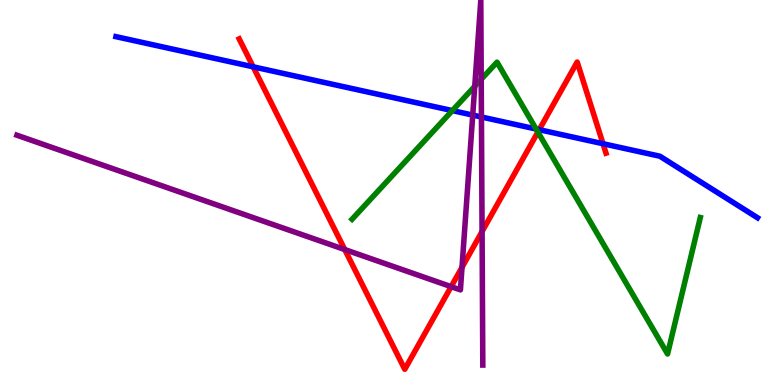[{'lines': ['blue', 'red'], 'intersections': [{'x': 3.27, 'y': 8.26}, {'x': 6.96, 'y': 6.63}, {'x': 7.78, 'y': 6.27}]}, {'lines': ['green', 'red'], 'intersections': [{'x': 6.94, 'y': 6.57}]}, {'lines': ['purple', 'red'], 'intersections': [{'x': 4.45, 'y': 3.52}, {'x': 5.82, 'y': 2.55}, {'x': 5.96, 'y': 3.06}, {'x': 6.22, 'y': 3.99}]}, {'lines': ['blue', 'green'], 'intersections': [{'x': 5.84, 'y': 7.13}, {'x': 6.92, 'y': 6.65}]}, {'lines': ['blue', 'purple'], 'intersections': [{'x': 6.1, 'y': 7.01}, {'x': 6.21, 'y': 6.96}]}, {'lines': ['green', 'purple'], 'intersections': [{'x': 6.13, 'y': 7.76}, {'x': 6.21, 'y': 7.94}]}]